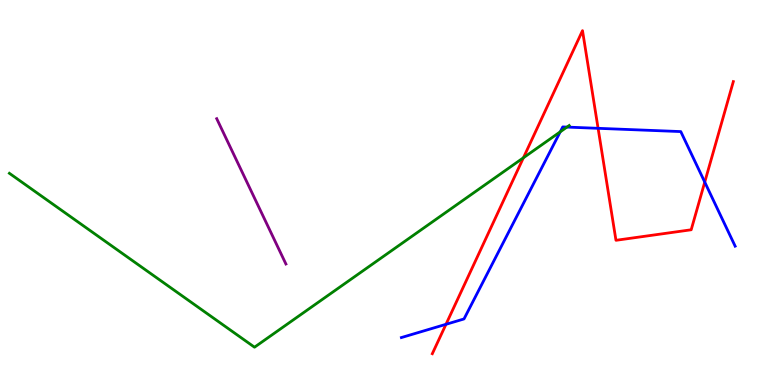[{'lines': ['blue', 'red'], 'intersections': [{'x': 5.75, 'y': 1.58}, {'x': 7.72, 'y': 6.67}, {'x': 9.09, 'y': 5.27}]}, {'lines': ['green', 'red'], 'intersections': [{'x': 6.75, 'y': 5.9}]}, {'lines': ['purple', 'red'], 'intersections': []}, {'lines': ['blue', 'green'], 'intersections': [{'x': 7.23, 'y': 6.58}, {'x': 7.32, 'y': 6.7}]}, {'lines': ['blue', 'purple'], 'intersections': []}, {'lines': ['green', 'purple'], 'intersections': []}]